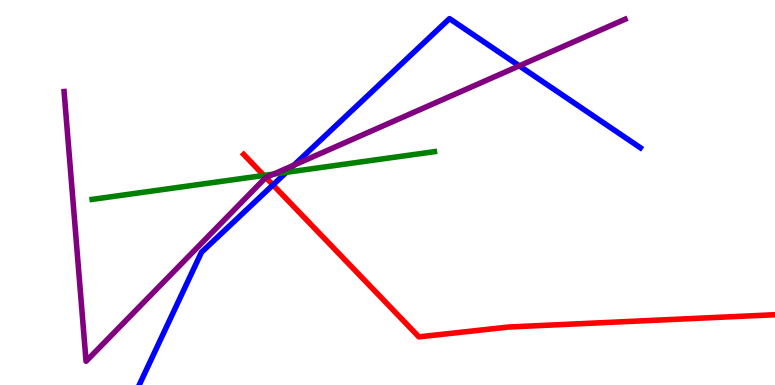[{'lines': ['blue', 'red'], 'intersections': [{'x': 3.52, 'y': 5.2}]}, {'lines': ['green', 'red'], 'intersections': [{'x': 3.4, 'y': 5.44}]}, {'lines': ['purple', 'red'], 'intersections': [{'x': 3.43, 'y': 5.39}]}, {'lines': ['blue', 'green'], 'intersections': [{'x': 3.69, 'y': 5.52}]}, {'lines': ['blue', 'purple'], 'intersections': [{'x': 3.79, 'y': 5.71}, {'x': 6.7, 'y': 8.29}]}, {'lines': ['green', 'purple'], 'intersections': [{'x': 3.53, 'y': 5.48}]}]